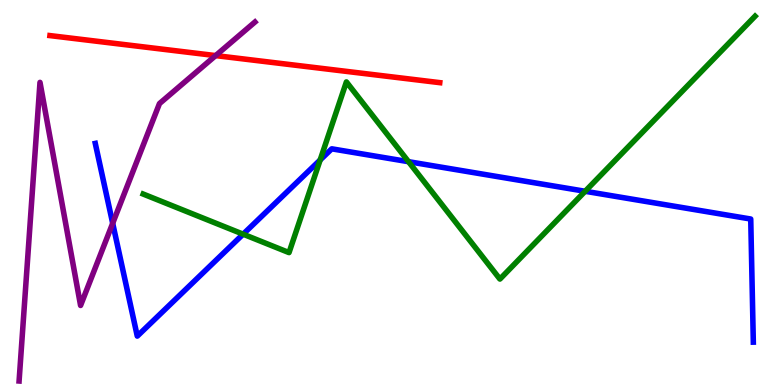[{'lines': ['blue', 'red'], 'intersections': []}, {'lines': ['green', 'red'], 'intersections': []}, {'lines': ['purple', 'red'], 'intersections': [{'x': 2.78, 'y': 8.56}]}, {'lines': ['blue', 'green'], 'intersections': [{'x': 3.14, 'y': 3.92}, {'x': 4.13, 'y': 5.84}, {'x': 5.27, 'y': 5.8}, {'x': 7.55, 'y': 5.03}]}, {'lines': ['blue', 'purple'], 'intersections': [{'x': 1.45, 'y': 4.2}]}, {'lines': ['green', 'purple'], 'intersections': []}]